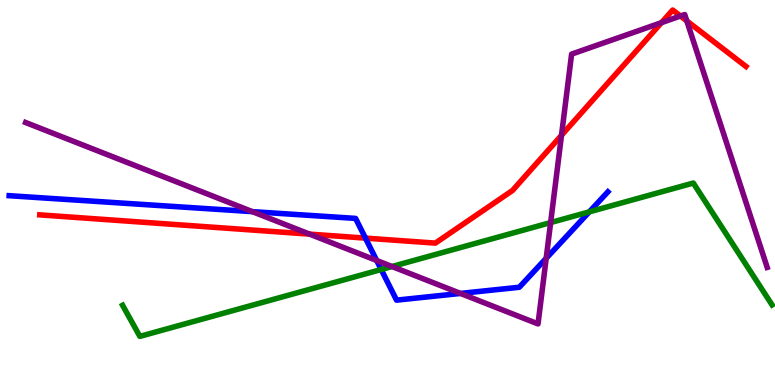[{'lines': ['blue', 'red'], 'intersections': [{'x': 4.72, 'y': 3.82}]}, {'lines': ['green', 'red'], 'intersections': []}, {'lines': ['purple', 'red'], 'intersections': [{'x': 3.99, 'y': 3.92}, {'x': 7.25, 'y': 6.49}, {'x': 8.54, 'y': 9.41}, {'x': 8.78, 'y': 9.58}, {'x': 8.86, 'y': 9.46}]}, {'lines': ['blue', 'green'], 'intersections': [{'x': 4.92, 'y': 3.0}, {'x': 7.6, 'y': 4.5}]}, {'lines': ['blue', 'purple'], 'intersections': [{'x': 3.26, 'y': 4.5}, {'x': 4.86, 'y': 3.23}, {'x': 5.94, 'y': 2.38}, {'x': 7.05, 'y': 3.29}]}, {'lines': ['green', 'purple'], 'intersections': [{'x': 5.06, 'y': 3.08}, {'x': 7.1, 'y': 4.22}]}]